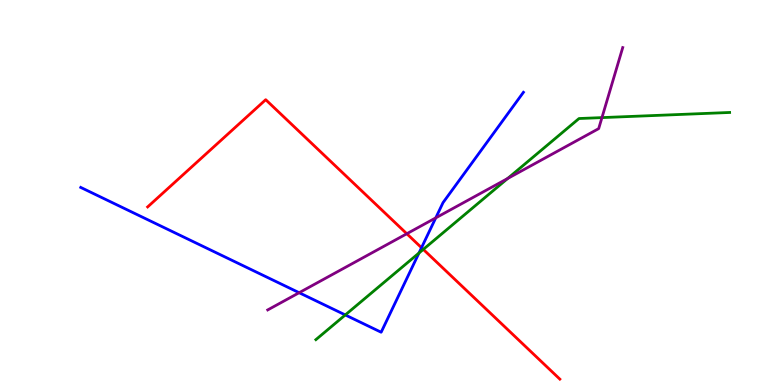[{'lines': ['blue', 'red'], 'intersections': [{'x': 5.44, 'y': 3.57}]}, {'lines': ['green', 'red'], 'intersections': [{'x': 5.46, 'y': 3.52}]}, {'lines': ['purple', 'red'], 'intersections': [{'x': 5.25, 'y': 3.93}]}, {'lines': ['blue', 'green'], 'intersections': [{'x': 4.46, 'y': 1.82}, {'x': 5.41, 'y': 3.43}]}, {'lines': ['blue', 'purple'], 'intersections': [{'x': 3.86, 'y': 2.4}, {'x': 5.62, 'y': 4.34}]}, {'lines': ['green', 'purple'], 'intersections': [{'x': 6.55, 'y': 5.36}, {'x': 7.77, 'y': 6.95}]}]